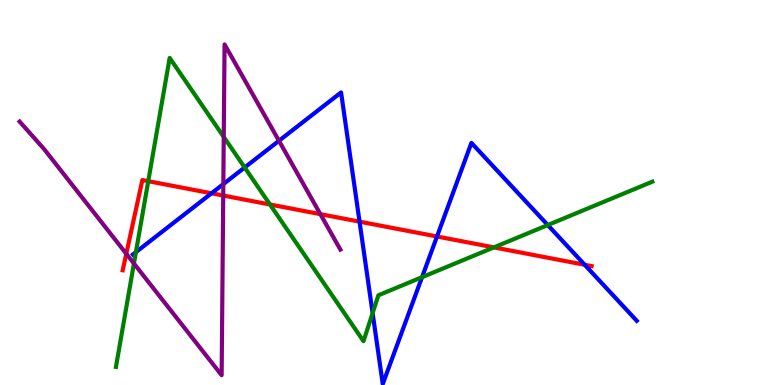[{'lines': ['blue', 'red'], 'intersections': [{'x': 2.73, 'y': 4.98}, {'x': 4.64, 'y': 4.24}, {'x': 5.64, 'y': 3.86}, {'x': 7.54, 'y': 3.12}]}, {'lines': ['green', 'red'], 'intersections': [{'x': 1.91, 'y': 5.29}, {'x': 3.48, 'y': 4.69}, {'x': 6.37, 'y': 3.57}]}, {'lines': ['purple', 'red'], 'intersections': [{'x': 1.63, 'y': 3.41}, {'x': 2.88, 'y': 4.92}, {'x': 4.13, 'y': 4.44}]}, {'lines': ['blue', 'green'], 'intersections': [{'x': 1.75, 'y': 3.45}, {'x': 3.16, 'y': 5.65}, {'x': 4.81, 'y': 1.87}, {'x': 5.45, 'y': 2.8}, {'x': 7.07, 'y': 4.15}]}, {'lines': ['blue', 'purple'], 'intersections': [{'x': 2.88, 'y': 5.22}, {'x': 3.6, 'y': 6.34}]}, {'lines': ['green', 'purple'], 'intersections': [{'x': 1.73, 'y': 3.16}, {'x': 2.89, 'y': 6.44}]}]